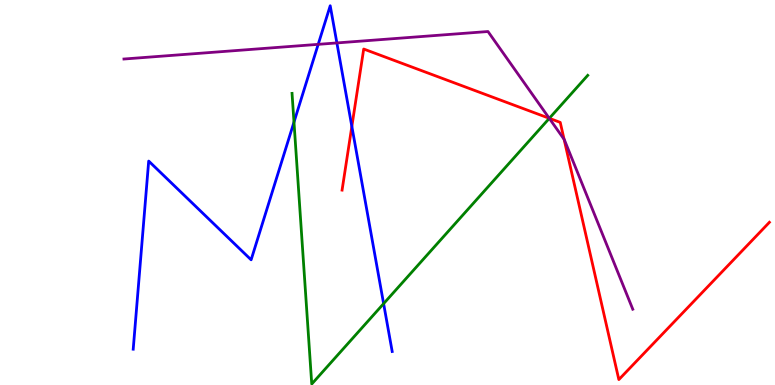[{'lines': ['blue', 'red'], 'intersections': [{'x': 4.54, 'y': 6.72}]}, {'lines': ['green', 'red'], 'intersections': [{'x': 7.09, 'y': 6.93}]}, {'lines': ['purple', 'red'], 'intersections': [{'x': 7.09, 'y': 6.93}, {'x': 7.28, 'y': 6.38}]}, {'lines': ['blue', 'green'], 'intersections': [{'x': 3.79, 'y': 6.83}, {'x': 4.95, 'y': 2.11}]}, {'lines': ['blue', 'purple'], 'intersections': [{'x': 4.11, 'y': 8.85}, {'x': 4.35, 'y': 8.88}]}, {'lines': ['green', 'purple'], 'intersections': [{'x': 7.09, 'y': 6.93}]}]